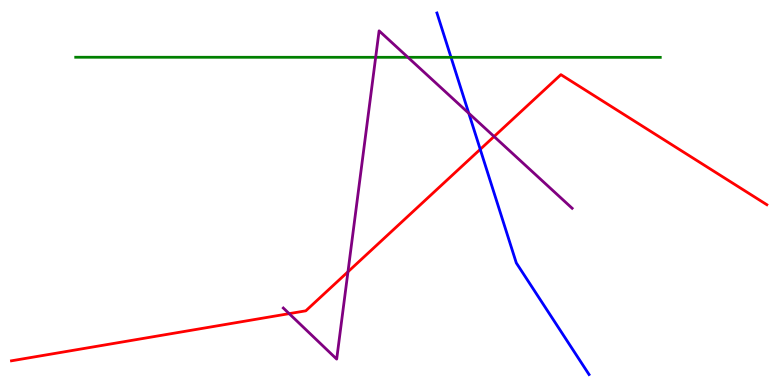[{'lines': ['blue', 'red'], 'intersections': [{'x': 6.2, 'y': 6.12}]}, {'lines': ['green', 'red'], 'intersections': []}, {'lines': ['purple', 'red'], 'intersections': [{'x': 3.73, 'y': 1.85}, {'x': 4.49, 'y': 2.94}, {'x': 6.38, 'y': 6.45}]}, {'lines': ['blue', 'green'], 'intersections': [{'x': 5.82, 'y': 8.51}]}, {'lines': ['blue', 'purple'], 'intersections': [{'x': 6.05, 'y': 7.06}]}, {'lines': ['green', 'purple'], 'intersections': [{'x': 4.85, 'y': 8.51}, {'x': 5.26, 'y': 8.51}]}]